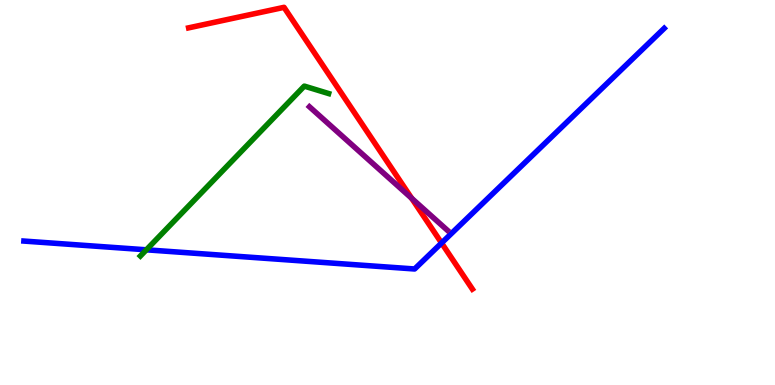[{'lines': ['blue', 'red'], 'intersections': [{'x': 5.7, 'y': 3.69}]}, {'lines': ['green', 'red'], 'intersections': []}, {'lines': ['purple', 'red'], 'intersections': [{'x': 5.31, 'y': 4.85}]}, {'lines': ['blue', 'green'], 'intersections': [{'x': 1.89, 'y': 3.51}]}, {'lines': ['blue', 'purple'], 'intersections': []}, {'lines': ['green', 'purple'], 'intersections': []}]